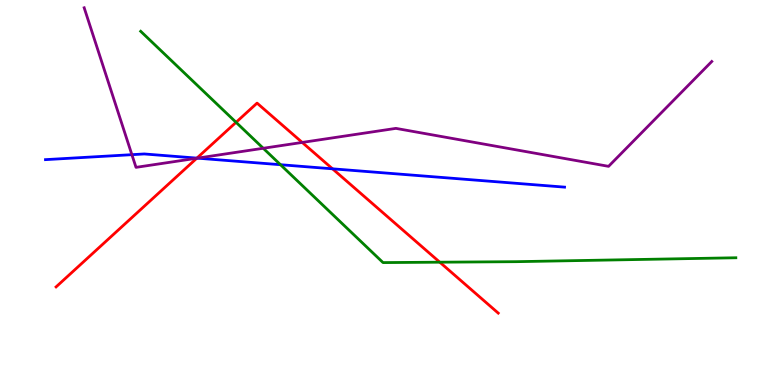[{'lines': ['blue', 'red'], 'intersections': [{'x': 2.54, 'y': 5.89}, {'x': 4.29, 'y': 5.62}]}, {'lines': ['green', 'red'], 'intersections': [{'x': 3.05, 'y': 6.82}, {'x': 5.67, 'y': 3.19}]}, {'lines': ['purple', 'red'], 'intersections': [{'x': 2.54, 'y': 5.89}, {'x': 3.9, 'y': 6.3}]}, {'lines': ['blue', 'green'], 'intersections': [{'x': 3.62, 'y': 5.72}]}, {'lines': ['blue', 'purple'], 'intersections': [{'x': 1.7, 'y': 5.98}, {'x': 2.55, 'y': 5.89}]}, {'lines': ['green', 'purple'], 'intersections': [{'x': 3.4, 'y': 6.15}]}]